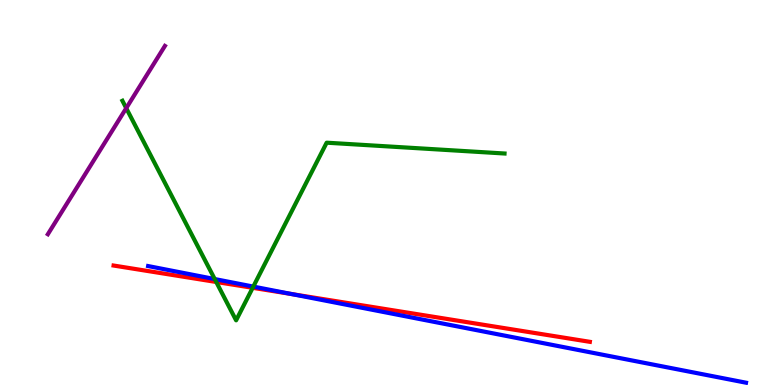[{'lines': ['blue', 'red'], 'intersections': [{'x': 3.76, 'y': 2.36}]}, {'lines': ['green', 'red'], 'intersections': [{'x': 2.79, 'y': 2.68}, {'x': 3.26, 'y': 2.52}]}, {'lines': ['purple', 'red'], 'intersections': []}, {'lines': ['blue', 'green'], 'intersections': [{'x': 2.77, 'y': 2.75}, {'x': 3.27, 'y': 2.56}]}, {'lines': ['blue', 'purple'], 'intersections': []}, {'lines': ['green', 'purple'], 'intersections': [{'x': 1.63, 'y': 7.19}]}]